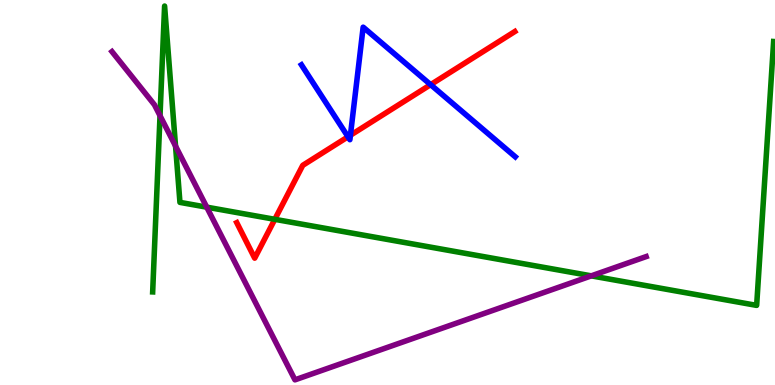[{'lines': ['blue', 'red'], 'intersections': [{'x': 4.49, 'y': 6.45}, {'x': 4.52, 'y': 6.49}, {'x': 5.56, 'y': 7.8}]}, {'lines': ['green', 'red'], 'intersections': [{'x': 3.55, 'y': 4.3}]}, {'lines': ['purple', 'red'], 'intersections': []}, {'lines': ['blue', 'green'], 'intersections': []}, {'lines': ['blue', 'purple'], 'intersections': []}, {'lines': ['green', 'purple'], 'intersections': [{'x': 2.06, 'y': 6.99}, {'x': 2.27, 'y': 6.21}, {'x': 2.67, 'y': 4.62}, {'x': 7.63, 'y': 2.84}]}]